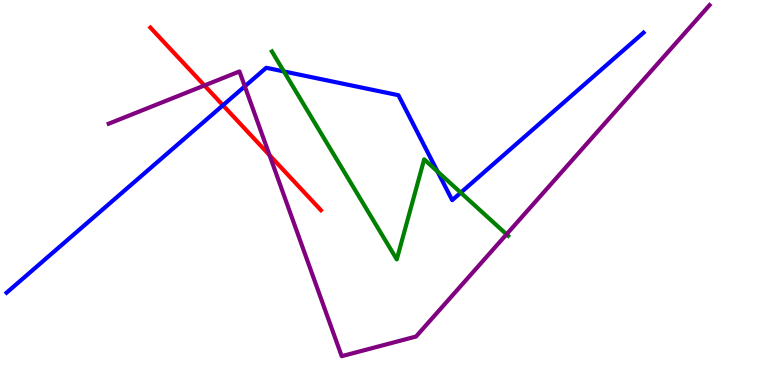[{'lines': ['blue', 'red'], 'intersections': [{'x': 2.88, 'y': 7.27}]}, {'lines': ['green', 'red'], 'intersections': []}, {'lines': ['purple', 'red'], 'intersections': [{'x': 2.64, 'y': 7.78}, {'x': 3.48, 'y': 5.97}]}, {'lines': ['blue', 'green'], 'intersections': [{'x': 3.66, 'y': 8.14}, {'x': 5.65, 'y': 5.55}, {'x': 5.95, 'y': 5.0}]}, {'lines': ['blue', 'purple'], 'intersections': [{'x': 3.16, 'y': 7.76}]}, {'lines': ['green', 'purple'], 'intersections': [{'x': 6.54, 'y': 3.91}]}]